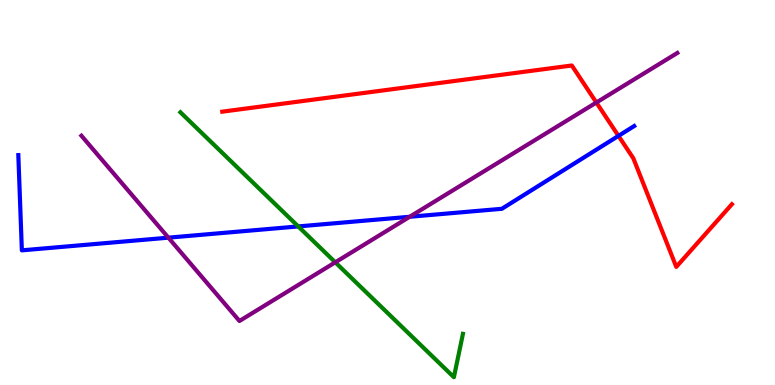[{'lines': ['blue', 'red'], 'intersections': [{'x': 7.98, 'y': 6.47}]}, {'lines': ['green', 'red'], 'intersections': []}, {'lines': ['purple', 'red'], 'intersections': [{'x': 7.7, 'y': 7.34}]}, {'lines': ['blue', 'green'], 'intersections': [{'x': 3.85, 'y': 4.12}]}, {'lines': ['blue', 'purple'], 'intersections': [{'x': 2.17, 'y': 3.83}, {'x': 5.29, 'y': 4.37}]}, {'lines': ['green', 'purple'], 'intersections': [{'x': 4.33, 'y': 3.19}]}]